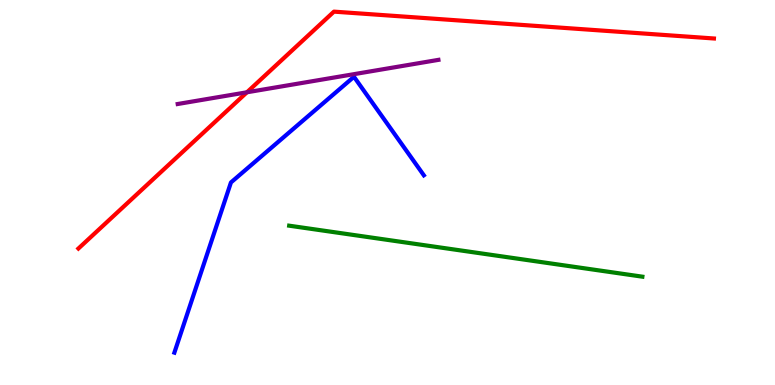[{'lines': ['blue', 'red'], 'intersections': []}, {'lines': ['green', 'red'], 'intersections': []}, {'lines': ['purple', 'red'], 'intersections': [{'x': 3.19, 'y': 7.6}]}, {'lines': ['blue', 'green'], 'intersections': []}, {'lines': ['blue', 'purple'], 'intersections': []}, {'lines': ['green', 'purple'], 'intersections': []}]